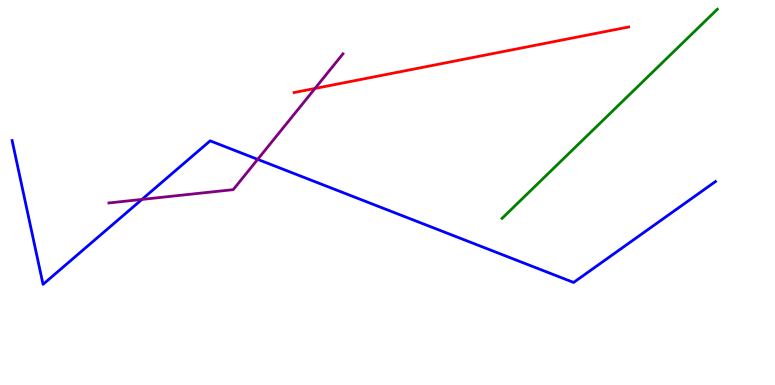[{'lines': ['blue', 'red'], 'intersections': []}, {'lines': ['green', 'red'], 'intersections': []}, {'lines': ['purple', 'red'], 'intersections': [{'x': 4.06, 'y': 7.7}]}, {'lines': ['blue', 'green'], 'intersections': []}, {'lines': ['blue', 'purple'], 'intersections': [{'x': 1.83, 'y': 4.82}, {'x': 3.33, 'y': 5.86}]}, {'lines': ['green', 'purple'], 'intersections': []}]